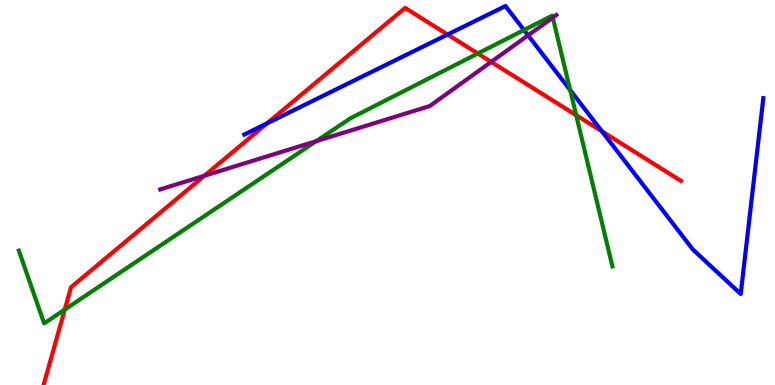[{'lines': ['blue', 'red'], 'intersections': [{'x': 3.44, 'y': 6.8}, {'x': 5.78, 'y': 9.1}, {'x': 7.77, 'y': 6.59}]}, {'lines': ['green', 'red'], 'intersections': [{'x': 0.835, 'y': 1.96}, {'x': 6.17, 'y': 8.61}, {'x': 7.43, 'y': 7.01}]}, {'lines': ['purple', 'red'], 'intersections': [{'x': 2.64, 'y': 5.43}, {'x': 6.34, 'y': 8.39}]}, {'lines': ['blue', 'green'], 'intersections': [{'x': 6.76, 'y': 9.22}, {'x': 7.36, 'y': 7.66}]}, {'lines': ['blue', 'purple'], 'intersections': [{'x': 6.81, 'y': 9.08}]}, {'lines': ['green', 'purple'], 'intersections': [{'x': 4.08, 'y': 6.33}, {'x': 7.13, 'y': 9.54}]}]